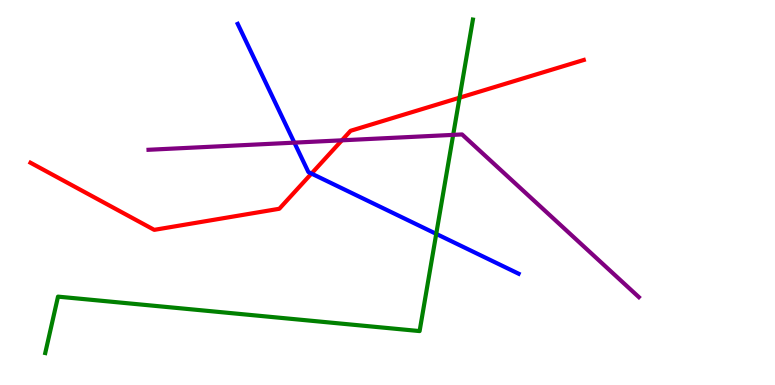[{'lines': ['blue', 'red'], 'intersections': [{'x': 4.02, 'y': 5.49}]}, {'lines': ['green', 'red'], 'intersections': [{'x': 5.93, 'y': 7.46}]}, {'lines': ['purple', 'red'], 'intersections': [{'x': 4.41, 'y': 6.36}]}, {'lines': ['blue', 'green'], 'intersections': [{'x': 5.63, 'y': 3.93}]}, {'lines': ['blue', 'purple'], 'intersections': [{'x': 3.8, 'y': 6.29}]}, {'lines': ['green', 'purple'], 'intersections': [{'x': 5.85, 'y': 6.5}]}]